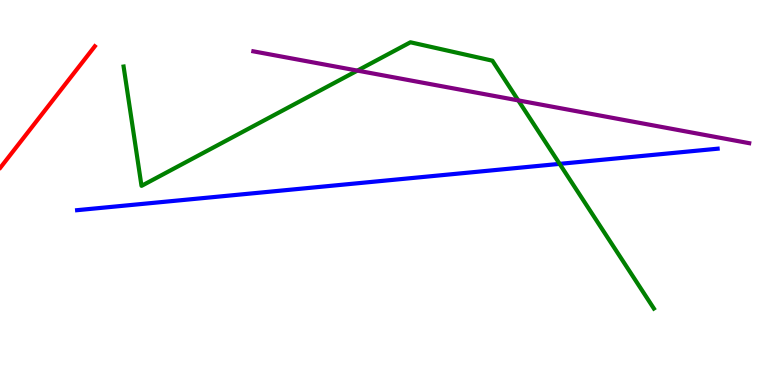[{'lines': ['blue', 'red'], 'intersections': []}, {'lines': ['green', 'red'], 'intersections': []}, {'lines': ['purple', 'red'], 'intersections': []}, {'lines': ['blue', 'green'], 'intersections': [{'x': 7.22, 'y': 5.74}]}, {'lines': ['blue', 'purple'], 'intersections': []}, {'lines': ['green', 'purple'], 'intersections': [{'x': 4.61, 'y': 8.17}, {'x': 6.69, 'y': 7.39}]}]